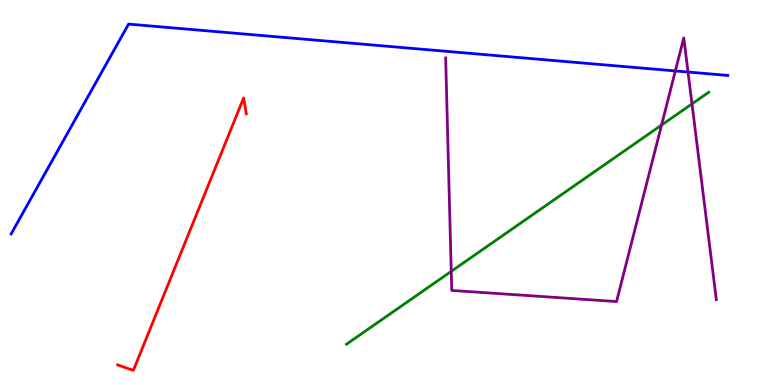[{'lines': ['blue', 'red'], 'intersections': []}, {'lines': ['green', 'red'], 'intersections': []}, {'lines': ['purple', 'red'], 'intersections': []}, {'lines': ['blue', 'green'], 'intersections': []}, {'lines': ['blue', 'purple'], 'intersections': [{'x': 8.71, 'y': 8.16}, {'x': 8.88, 'y': 8.13}]}, {'lines': ['green', 'purple'], 'intersections': [{'x': 5.82, 'y': 2.95}, {'x': 8.54, 'y': 6.75}, {'x': 8.93, 'y': 7.3}]}]